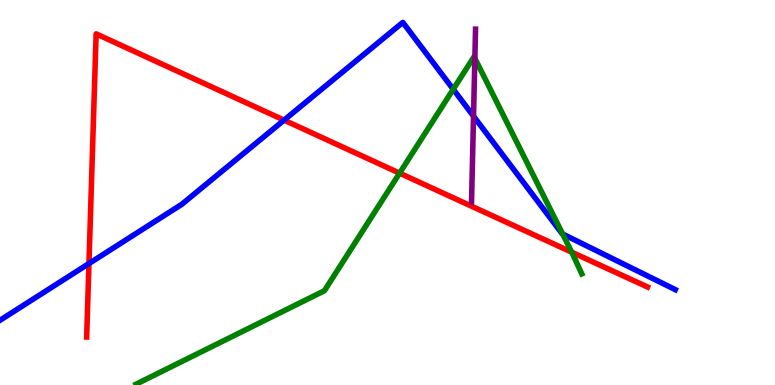[{'lines': ['blue', 'red'], 'intersections': [{'x': 1.15, 'y': 3.15}, {'x': 3.67, 'y': 6.88}]}, {'lines': ['green', 'red'], 'intersections': [{'x': 5.16, 'y': 5.5}, {'x': 7.38, 'y': 3.45}]}, {'lines': ['purple', 'red'], 'intersections': []}, {'lines': ['blue', 'green'], 'intersections': [{'x': 5.85, 'y': 7.68}, {'x': 7.26, 'y': 3.92}]}, {'lines': ['blue', 'purple'], 'intersections': [{'x': 6.11, 'y': 6.98}]}, {'lines': ['green', 'purple'], 'intersections': [{'x': 6.13, 'y': 8.49}]}]